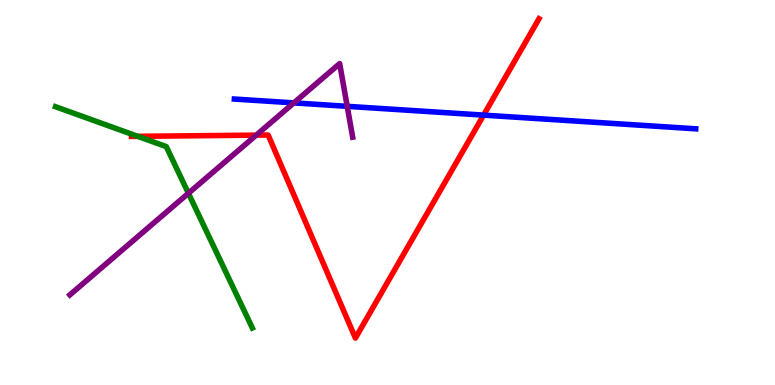[{'lines': ['blue', 'red'], 'intersections': [{'x': 6.24, 'y': 7.01}]}, {'lines': ['green', 'red'], 'intersections': [{'x': 1.78, 'y': 6.46}]}, {'lines': ['purple', 'red'], 'intersections': [{'x': 3.31, 'y': 6.49}]}, {'lines': ['blue', 'green'], 'intersections': []}, {'lines': ['blue', 'purple'], 'intersections': [{'x': 3.79, 'y': 7.33}, {'x': 4.48, 'y': 7.24}]}, {'lines': ['green', 'purple'], 'intersections': [{'x': 2.43, 'y': 4.98}]}]